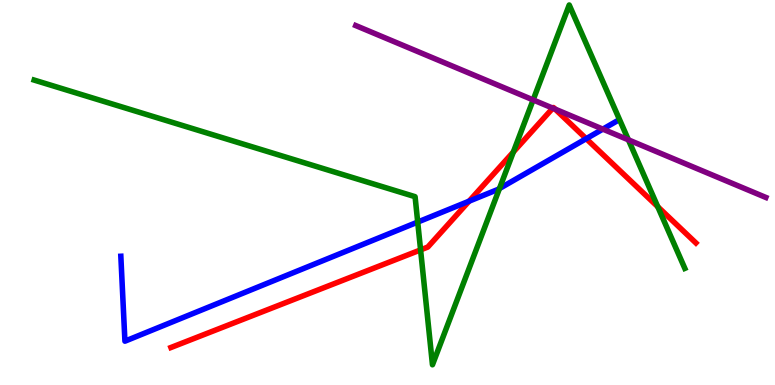[{'lines': ['blue', 'red'], 'intersections': [{'x': 6.05, 'y': 4.77}, {'x': 7.56, 'y': 6.4}]}, {'lines': ['green', 'red'], 'intersections': [{'x': 5.43, 'y': 3.51}, {'x': 6.62, 'y': 6.05}, {'x': 8.49, 'y': 4.63}]}, {'lines': ['purple', 'red'], 'intersections': [{'x': 7.13, 'y': 7.19}, {'x': 7.16, 'y': 7.17}]}, {'lines': ['blue', 'green'], 'intersections': [{'x': 5.39, 'y': 4.23}, {'x': 6.44, 'y': 5.1}]}, {'lines': ['blue', 'purple'], 'intersections': [{'x': 7.78, 'y': 6.65}]}, {'lines': ['green', 'purple'], 'intersections': [{'x': 6.88, 'y': 7.4}, {'x': 8.11, 'y': 6.37}]}]